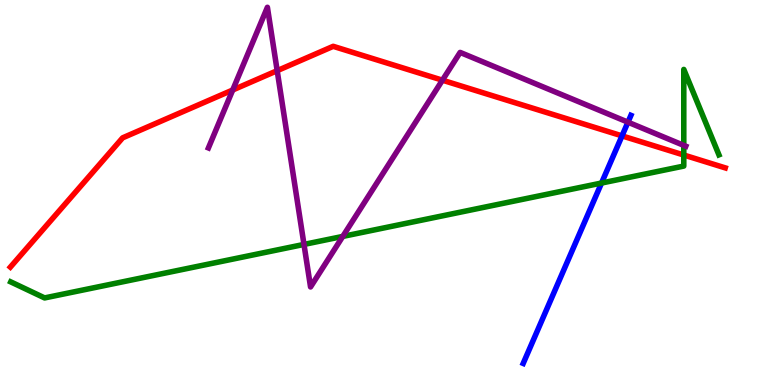[{'lines': ['blue', 'red'], 'intersections': [{'x': 8.03, 'y': 6.47}]}, {'lines': ['green', 'red'], 'intersections': [{'x': 8.82, 'y': 5.97}]}, {'lines': ['purple', 'red'], 'intersections': [{'x': 3.0, 'y': 7.66}, {'x': 3.58, 'y': 8.16}, {'x': 5.71, 'y': 7.92}]}, {'lines': ['blue', 'green'], 'intersections': [{'x': 7.76, 'y': 5.25}]}, {'lines': ['blue', 'purple'], 'intersections': [{'x': 8.1, 'y': 6.83}]}, {'lines': ['green', 'purple'], 'intersections': [{'x': 3.92, 'y': 3.65}, {'x': 4.42, 'y': 3.86}, {'x': 8.82, 'y': 6.22}]}]